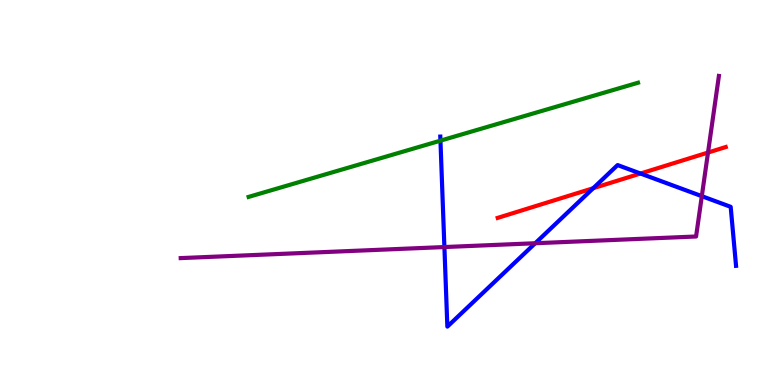[{'lines': ['blue', 'red'], 'intersections': [{'x': 7.65, 'y': 5.11}, {'x': 8.26, 'y': 5.49}]}, {'lines': ['green', 'red'], 'intersections': []}, {'lines': ['purple', 'red'], 'intersections': [{'x': 9.14, 'y': 6.04}]}, {'lines': ['blue', 'green'], 'intersections': [{'x': 5.68, 'y': 6.35}]}, {'lines': ['blue', 'purple'], 'intersections': [{'x': 5.73, 'y': 3.58}, {'x': 6.91, 'y': 3.68}, {'x': 9.06, 'y': 4.9}]}, {'lines': ['green', 'purple'], 'intersections': []}]